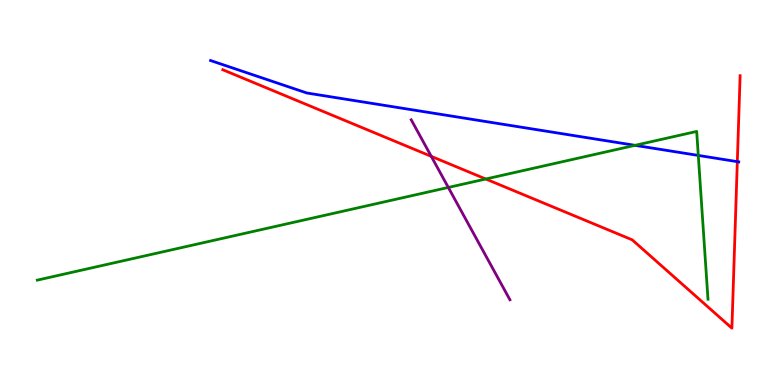[{'lines': ['blue', 'red'], 'intersections': [{'x': 9.51, 'y': 5.8}]}, {'lines': ['green', 'red'], 'intersections': [{'x': 6.27, 'y': 5.35}]}, {'lines': ['purple', 'red'], 'intersections': [{'x': 5.56, 'y': 5.94}]}, {'lines': ['blue', 'green'], 'intersections': [{'x': 8.19, 'y': 6.22}, {'x': 9.01, 'y': 5.96}]}, {'lines': ['blue', 'purple'], 'intersections': []}, {'lines': ['green', 'purple'], 'intersections': [{'x': 5.78, 'y': 5.13}]}]